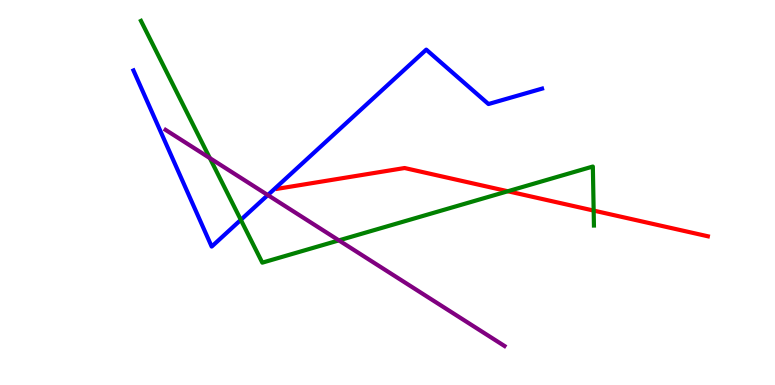[{'lines': ['blue', 'red'], 'intersections': []}, {'lines': ['green', 'red'], 'intersections': [{'x': 6.55, 'y': 5.03}, {'x': 7.66, 'y': 4.53}]}, {'lines': ['purple', 'red'], 'intersections': []}, {'lines': ['blue', 'green'], 'intersections': [{'x': 3.11, 'y': 4.29}]}, {'lines': ['blue', 'purple'], 'intersections': [{'x': 3.46, 'y': 4.93}]}, {'lines': ['green', 'purple'], 'intersections': [{'x': 2.71, 'y': 5.89}, {'x': 4.37, 'y': 3.76}]}]